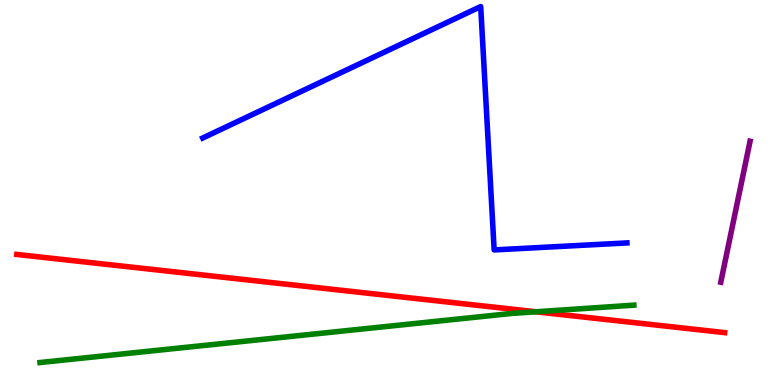[{'lines': ['blue', 'red'], 'intersections': []}, {'lines': ['green', 'red'], 'intersections': [{'x': 6.92, 'y': 1.9}]}, {'lines': ['purple', 'red'], 'intersections': []}, {'lines': ['blue', 'green'], 'intersections': []}, {'lines': ['blue', 'purple'], 'intersections': []}, {'lines': ['green', 'purple'], 'intersections': []}]